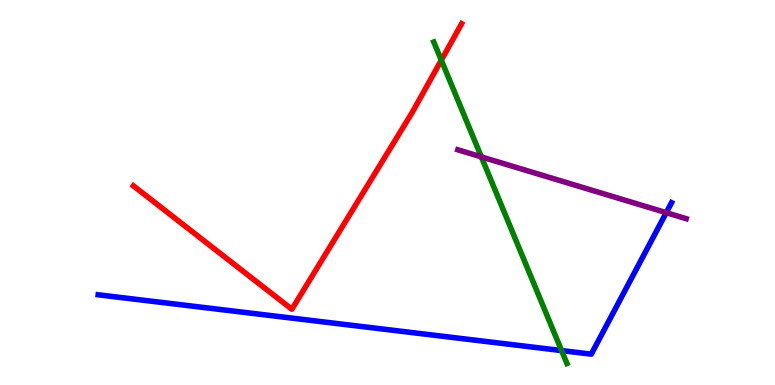[{'lines': ['blue', 'red'], 'intersections': []}, {'lines': ['green', 'red'], 'intersections': [{'x': 5.69, 'y': 8.44}]}, {'lines': ['purple', 'red'], 'intersections': []}, {'lines': ['blue', 'green'], 'intersections': [{'x': 7.25, 'y': 0.894}]}, {'lines': ['blue', 'purple'], 'intersections': [{'x': 8.6, 'y': 4.48}]}, {'lines': ['green', 'purple'], 'intersections': [{'x': 6.21, 'y': 5.92}]}]